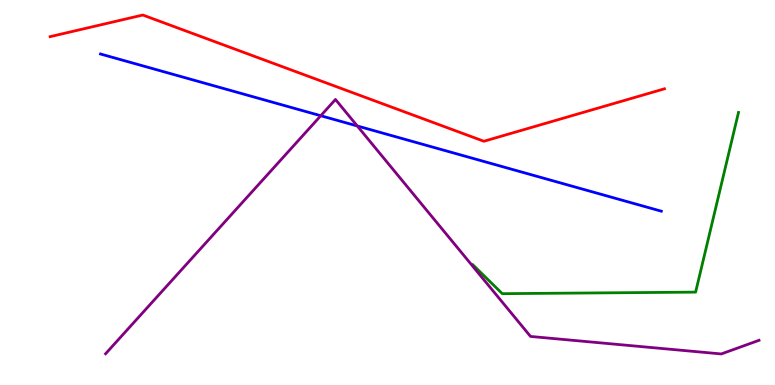[{'lines': ['blue', 'red'], 'intersections': []}, {'lines': ['green', 'red'], 'intersections': []}, {'lines': ['purple', 'red'], 'intersections': []}, {'lines': ['blue', 'green'], 'intersections': []}, {'lines': ['blue', 'purple'], 'intersections': [{'x': 4.14, 'y': 6.99}, {'x': 4.61, 'y': 6.73}]}, {'lines': ['green', 'purple'], 'intersections': []}]